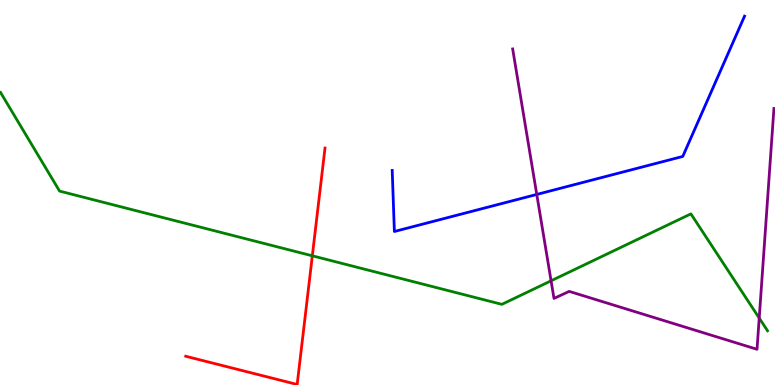[{'lines': ['blue', 'red'], 'intersections': []}, {'lines': ['green', 'red'], 'intersections': [{'x': 4.03, 'y': 3.36}]}, {'lines': ['purple', 'red'], 'intersections': []}, {'lines': ['blue', 'green'], 'intersections': []}, {'lines': ['blue', 'purple'], 'intersections': [{'x': 6.93, 'y': 4.95}]}, {'lines': ['green', 'purple'], 'intersections': [{'x': 7.11, 'y': 2.71}, {'x': 9.8, 'y': 1.74}]}]